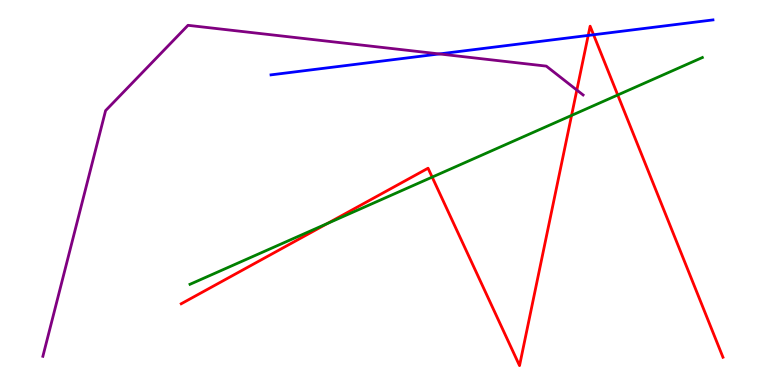[{'lines': ['blue', 'red'], 'intersections': [{'x': 7.59, 'y': 9.08}, {'x': 7.66, 'y': 9.1}]}, {'lines': ['green', 'red'], 'intersections': [{'x': 4.23, 'y': 4.2}, {'x': 5.58, 'y': 5.4}, {'x': 7.38, 'y': 7.0}, {'x': 7.97, 'y': 7.53}]}, {'lines': ['purple', 'red'], 'intersections': [{'x': 7.44, 'y': 7.66}]}, {'lines': ['blue', 'green'], 'intersections': []}, {'lines': ['blue', 'purple'], 'intersections': [{'x': 5.67, 'y': 8.6}]}, {'lines': ['green', 'purple'], 'intersections': []}]